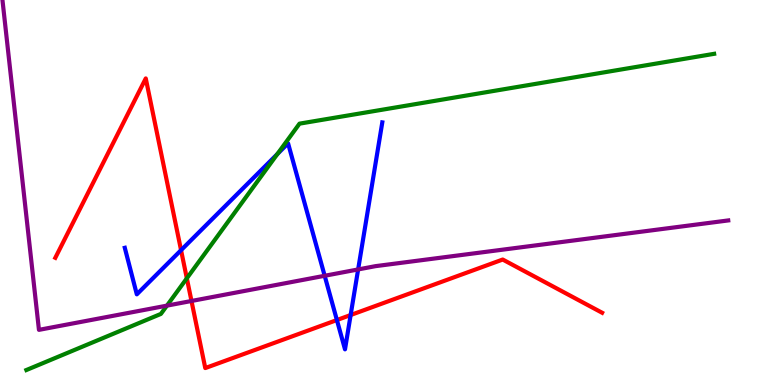[{'lines': ['blue', 'red'], 'intersections': [{'x': 2.34, 'y': 3.5}, {'x': 4.35, 'y': 1.69}, {'x': 4.52, 'y': 1.82}]}, {'lines': ['green', 'red'], 'intersections': [{'x': 2.41, 'y': 2.77}]}, {'lines': ['purple', 'red'], 'intersections': [{'x': 2.47, 'y': 2.18}]}, {'lines': ['blue', 'green'], 'intersections': [{'x': 3.58, 'y': 6.0}]}, {'lines': ['blue', 'purple'], 'intersections': [{'x': 4.19, 'y': 2.84}, {'x': 4.62, 'y': 3.0}]}, {'lines': ['green', 'purple'], 'intersections': [{'x': 2.15, 'y': 2.06}]}]